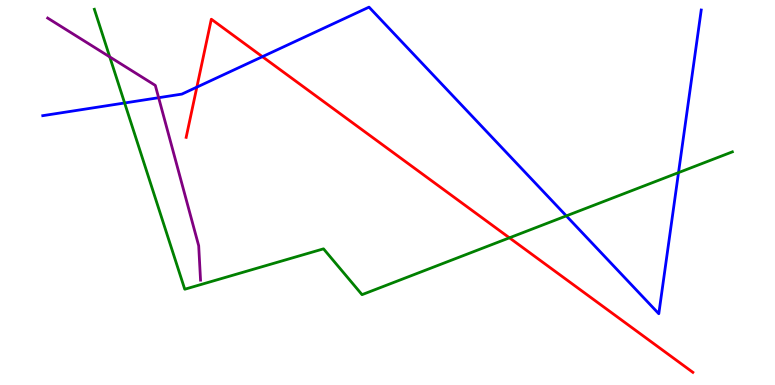[{'lines': ['blue', 'red'], 'intersections': [{'x': 2.54, 'y': 7.74}, {'x': 3.39, 'y': 8.53}]}, {'lines': ['green', 'red'], 'intersections': [{'x': 6.57, 'y': 3.82}]}, {'lines': ['purple', 'red'], 'intersections': []}, {'lines': ['blue', 'green'], 'intersections': [{'x': 1.61, 'y': 7.33}, {'x': 7.31, 'y': 4.39}, {'x': 8.76, 'y': 5.52}]}, {'lines': ['blue', 'purple'], 'intersections': [{'x': 2.05, 'y': 7.46}]}, {'lines': ['green', 'purple'], 'intersections': [{'x': 1.42, 'y': 8.52}]}]